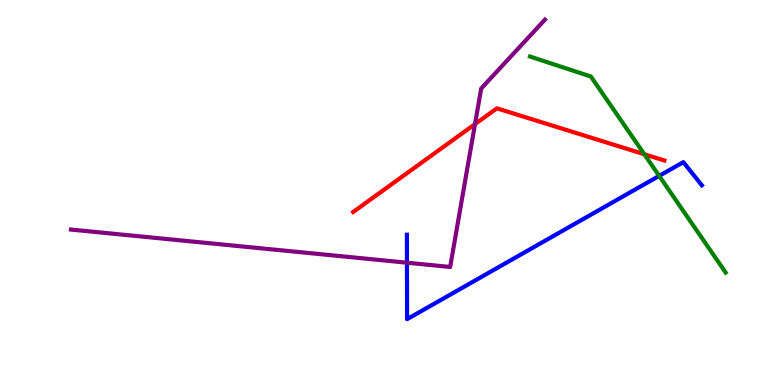[{'lines': ['blue', 'red'], 'intersections': []}, {'lines': ['green', 'red'], 'intersections': [{'x': 8.31, 'y': 5.99}]}, {'lines': ['purple', 'red'], 'intersections': [{'x': 6.13, 'y': 6.78}]}, {'lines': ['blue', 'green'], 'intersections': [{'x': 8.51, 'y': 5.43}]}, {'lines': ['blue', 'purple'], 'intersections': [{'x': 5.25, 'y': 3.18}]}, {'lines': ['green', 'purple'], 'intersections': []}]